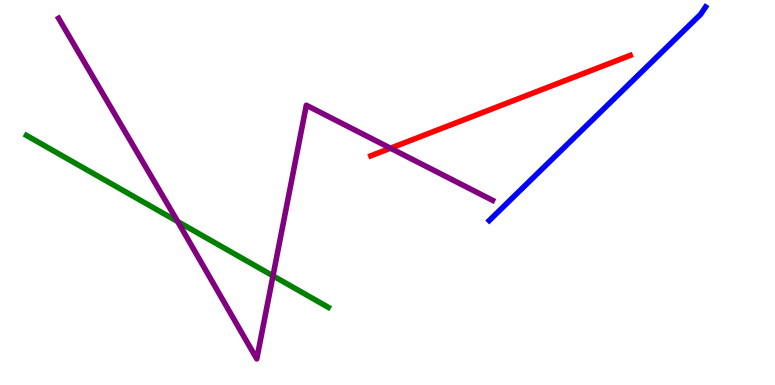[{'lines': ['blue', 'red'], 'intersections': []}, {'lines': ['green', 'red'], 'intersections': []}, {'lines': ['purple', 'red'], 'intersections': [{'x': 5.04, 'y': 6.15}]}, {'lines': ['blue', 'green'], 'intersections': []}, {'lines': ['blue', 'purple'], 'intersections': []}, {'lines': ['green', 'purple'], 'intersections': [{'x': 2.29, 'y': 4.24}, {'x': 3.52, 'y': 2.84}]}]